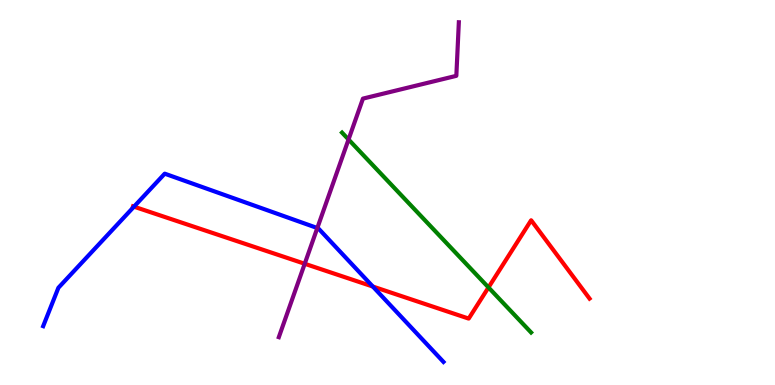[{'lines': ['blue', 'red'], 'intersections': [{'x': 1.73, 'y': 4.63}, {'x': 4.81, 'y': 2.56}]}, {'lines': ['green', 'red'], 'intersections': [{'x': 6.3, 'y': 2.53}]}, {'lines': ['purple', 'red'], 'intersections': [{'x': 3.93, 'y': 3.15}]}, {'lines': ['blue', 'green'], 'intersections': []}, {'lines': ['blue', 'purple'], 'intersections': [{'x': 4.09, 'y': 4.08}]}, {'lines': ['green', 'purple'], 'intersections': [{'x': 4.5, 'y': 6.38}]}]